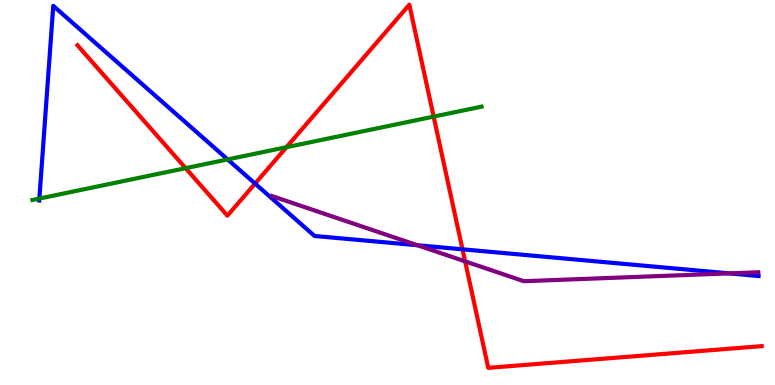[{'lines': ['blue', 'red'], 'intersections': [{'x': 3.29, 'y': 5.23}, {'x': 5.97, 'y': 3.52}]}, {'lines': ['green', 'red'], 'intersections': [{'x': 2.4, 'y': 5.63}, {'x': 3.7, 'y': 6.18}, {'x': 5.6, 'y': 6.97}]}, {'lines': ['purple', 'red'], 'intersections': [{'x': 6.0, 'y': 3.21}]}, {'lines': ['blue', 'green'], 'intersections': [{'x': 0.508, 'y': 4.84}, {'x': 2.94, 'y': 5.86}]}, {'lines': ['blue', 'purple'], 'intersections': [{'x': 5.39, 'y': 3.63}, {'x': 9.41, 'y': 2.9}]}, {'lines': ['green', 'purple'], 'intersections': []}]